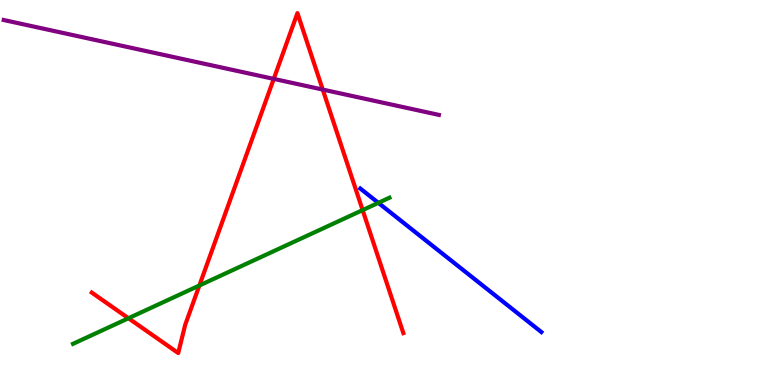[{'lines': ['blue', 'red'], 'intersections': []}, {'lines': ['green', 'red'], 'intersections': [{'x': 1.66, 'y': 1.73}, {'x': 2.57, 'y': 2.58}, {'x': 4.68, 'y': 4.54}]}, {'lines': ['purple', 'red'], 'intersections': [{'x': 3.53, 'y': 7.95}, {'x': 4.16, 'y': 7.67}]}, {'lines': ['blue', 'green'], 'intersections': [{'x': 4.88, 'y': 4.73}]}, {'lines': ['blue', 'purple'], 'intersections': []}, {'lines': ['green', 'purple'], 'intersections': []}]